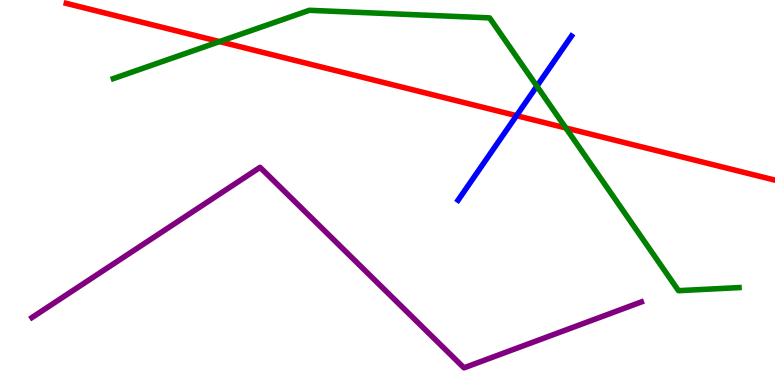[{'lines': ['blue', 'red'], 'intersections': [{'x': 6.66, 'y': 7.0}]}, {'lines': ['green', 'red'], 'intersections': [{'x': 2.83, 'y': 8.92}, {'x': 7.3, 'y': 6.68}]}, {'lines': ['purple', 'red'], 'intersections': []}, {'lines': ['blue', 'green'], 'intersections': [{'x': 6.93, 'y': 7.76}]}, {'lines': ['blue', 'purple'], 'intersections': []}, {'lines': ['green', 'purple'], 'intersections': []}]